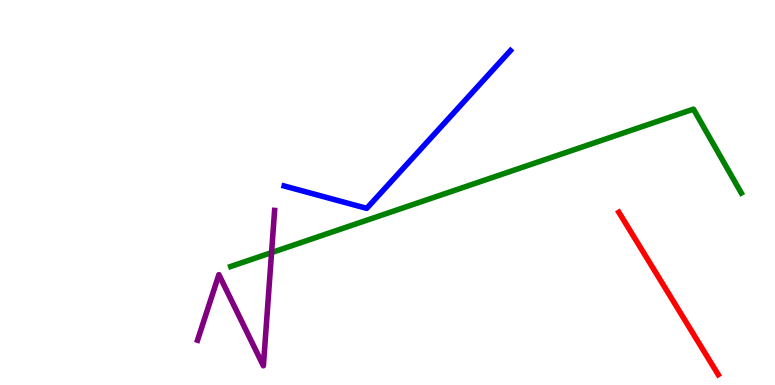[{'lines': ['blue', 'red'], 'intersections': []}, {'lines': ['green', 'red'], 'intersections': []}, {'lines': ['purple', 'red'], 'intersections': []}, {'lines': ['blue', 'green'], 'intersections': []}, {'lines': ['blue', 'purple'], 'intersections': []}, {'lines': ['green', 'purple'], 'intersections': [{'x': 3.5, 'y': 3.44}]}]